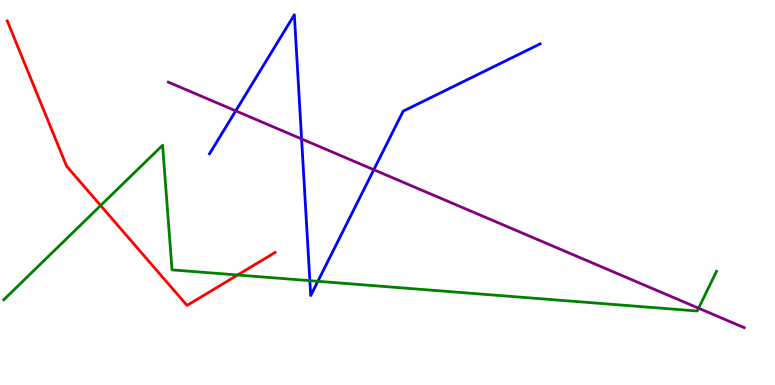[{'lines': ['blue', 'red'], 'intersections': []}, {'lines': ['green', 'red'], 'intersections': [{'x': 1.3, 'y': 4.66}, {'x': 3.07, 'y': 2.86}]}, {'lines': ['purple', 'red'], 'intersections': []}, {'lines': ['blue', 'green'], 'intersections': [{'x': 4.0, 'y': 2.71}, {'x': 4.1, 'y': 2.69}]}, {'lines': ['blue', 'purple'], 'intersections': [{'x': 3.04, 'y': 7.12}, {'x': 3.89, 'y': 6.39}, {'x': 4.82, 'y': 5.59}]}, {'lines': ['green', 'purple'], 'intersections': [{'x': 9.01, 'y': 1.99}]}]